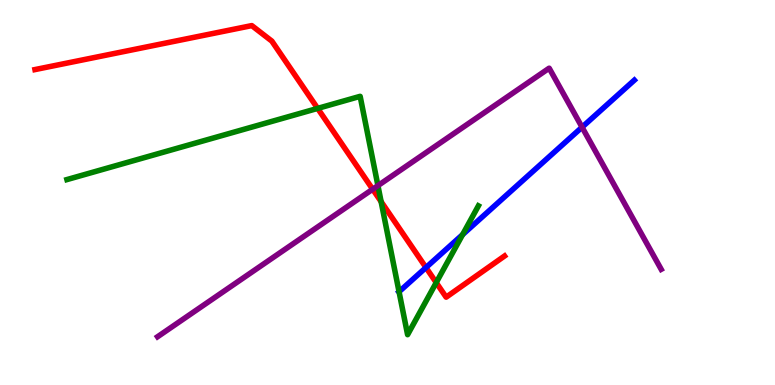[{'lines': ['blue', 'red'], 'intersections': [{'x': 5.5, 'y': 3.05}]}, {'lines': ['green', 'red'], 'intersections': [{'x': 4.1, 'y': 7.18}, {'x': 4.92, 'y': 4.76}, {'x': 5.63, 'y': 2.66}]}, {'lines': ['purple', 'red'], 'intersections': [{'x': 4.81, 'y': 5.08}]}, {'lines': ['blue', 'green'], 'intersections': [{'x': 5.15, 'y': 2.42}, {'x': 5.97, 'y': 3.91}]}, {'lines': ['blue', 'purple'], 'intersections': [{'x': 7.51, 'y': 6.7}]}, {'lines': ['green', 'purple'], 'intersections': [{'x': 4.88, 'y': 5.18}]}]